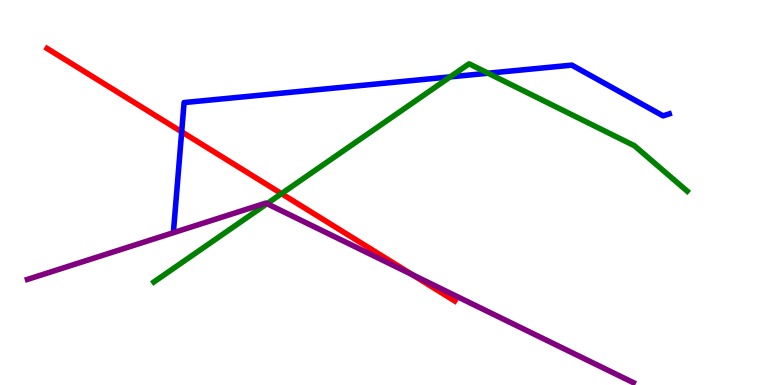[{'lines': ['blue', 'red'], 'intersections': [{'x': 2.34, 'y': 6.58}]}, {'lines': ['green', 'red'], 'intersections': [{'x': 3.63, 'y': 4.97}]}, {'lines': ['purple', 'red'], 'intersections': [{'x': 5.32, 'y': 2.87}]}, {'lines': ['blue', 'green'], 'intersections': [{'x': 5.81, 'y': 8.0}, {'x': 6.3, 'y': 8.1}]}, {'lines': ['blue', 'purple'], 'intersections': []}, {'lines': ['green', 'purple'], 'intersections': [{'x': 3.44, 'y': 4.71}]}]